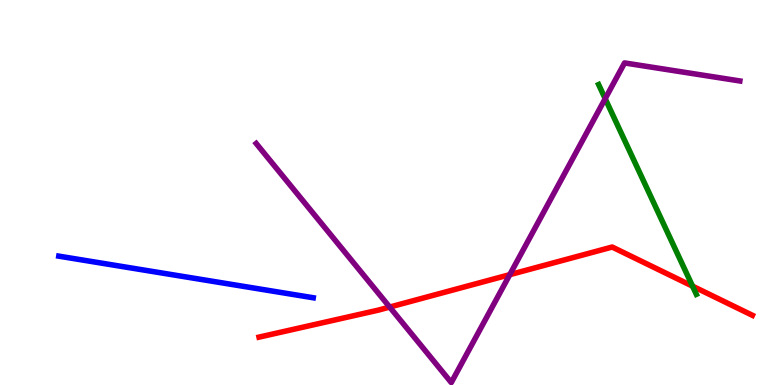[{'lines': ['blue', 'red'], 'intersections': []}, {'lines': ['green', 'red'], 'intersections': [{'x': 8.94, 'y': 2.57}]}, {'lines': ['purple', 'red'], 'intersections': [{'x': 5.03, 'y': 2.02}, {'x': 6.58, 'y': 2.87}]}, {'lines': ['blue', 'green'], 'intersections': []}, {'lines': ['blue', 'purple'], 'intersections': []}, {'lines': ['green', 'purple'], 'intersections': [{'x': 7.81, 'y': 7.44}]}]